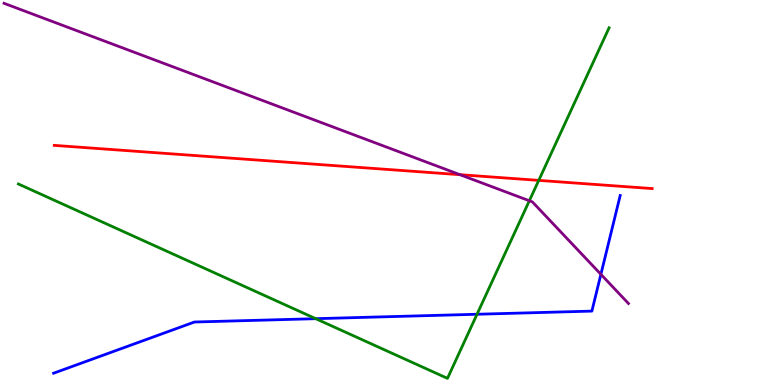[{'lines': ['blue', 'red'], 'intersections': []}, {'lines': ['green', 'red'], 'intersections': [{'x': 6.95, 'y': 5.31}]}, {'lines': ['purple', 'red'], 'intersections': [{'x': 5.94, 'y': 5.46}]}, {'lines': ['blue', 'green'], 'intersections': [{'x': 4.07, 'y': 1.72}, {'x': 6.16, 'y': 1.84}]}, {'lines': ['blue', 'purple'], 'intersections': [{'x': 7.75, 'y': 2.87}]}, {'lines': ['green', 'purple'], 'intersections': [{'x': 6.83, 'y': 4.79}]}]